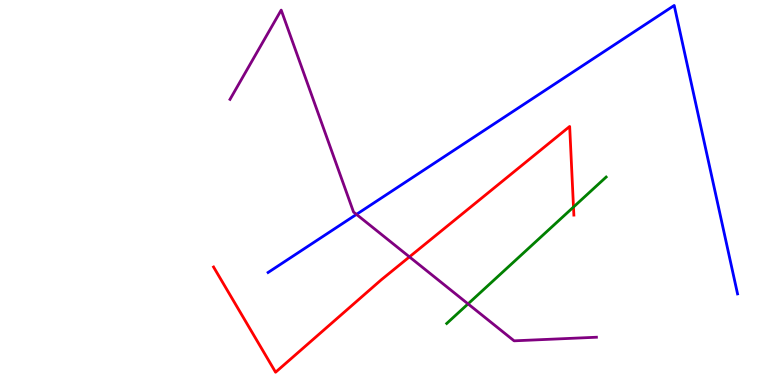[{'lines': ['blue', 'red'], 'intersections': []}, {'lines': ['green', 'red'], 'intersections': [{'x': 7.4, 'y': 4.62}]}, {'lines': ['purple', 'red'], 'intersections': [{'x': 5.28, 'y': 3.33}]}, {'lines': ['blue', 'green'], 'intersections': []}, {'lines': ['blue', 'purple'], 'intersections': [{'x': 4.6, 'y': 4.43}]}, {'lines': ['green', 'purple'], 'intersections': [{'x': 6.04, 'y': 2.11}]}]